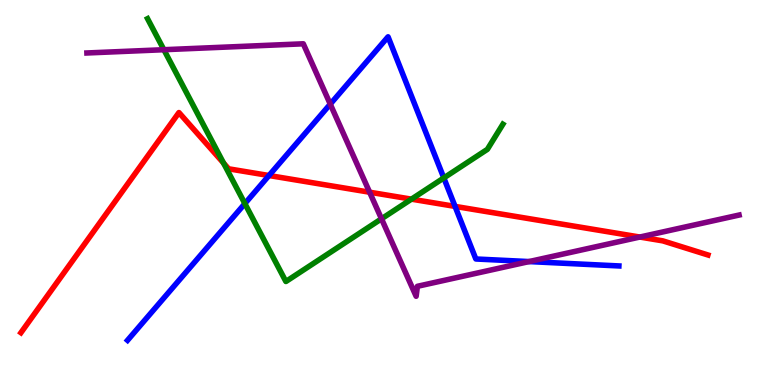[{'lines': ['blue', 'red'], 'intersections': [{'x': 3.47, 'y': 5.44}, {'x': 5.87, 'y': 4.64}]}, {'lines': ['green', 'red'], 'intersections': [{'x': 2.88, 'y': 5.76}, {'x': 5.31, 'y': 4.83}]}, {'lines': ['purple', 'red'], 'intersections': [{'x': 4.77, 'y': 5.01}, {'x': 8.26, 'y': 3.84}]}, {'lines': ['blue', 'green'], 'intersections': [{'x': 3.16, 'y': 4.71}, {'x': 5.73, 'y': 5.38}]}, {'lines': ['blue', 'purple'], 'intersections': [{'x': 4.26, 'y': 7.3}, {'x': 6.83, 'y': 3.21}]}, {'lines': ['green', 'purple'], 'intersections': [{'x': 2.11, 'y': 8.71}, {'x': 4.92, 'y': 4.32}]}]